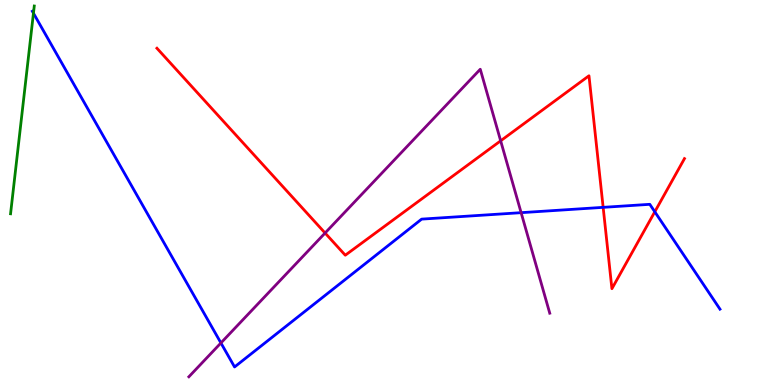[{'lines': ['blue', 'red'], 'intersections': [{'x': 7.78, 'y': 4.61}, {'x': 8.45, 'y': 4.5}]}, {'lines': ['green', 'red'], 'intersections': []}, {'lines': ['purple', 'red'], 'intersections': [{'x': 4.19, 'y': 3.95}, {'x': 6.46, 'y': 6.34}]}, {'lines': ['blue', 'green'], 'intersections': [{'x': 0.432, 'y': 9.66}]}, {'lines': ['blue', 'purple'], 'intersections': [{'x': 2.85, 'y': 1.09}, {'x': 6.72, 'y': 4.48}]}, {'lines': ['green', 'purple'], 'intersections': []}]